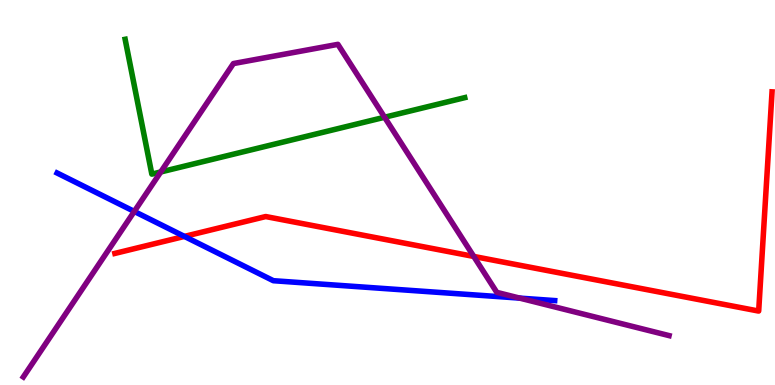[{'lines': ['blue', 'red'], 'intersections': [{'x': 2.38, 'y': 3.86}]}, {'lines': ['green', 'red'], 'intersections': []}, {'lines': ['purple', 'red'], 'intersections': [{'x': 6.11, 'y': 3.34}]}, {'lines': ['blue', 'green'], 'intersections': []}, {'lines': ['blue', 'purple'], 'intersections': [{'x': 1.73, 'y': 4.51}, {'x': 6.71, 'y': 2.26}]}, {'lines': ['green', 'purple'], 'intersections': [{'x': 2.07, 'y': 5.53}, {'x': 4.96, 'y': 6.95}]}]